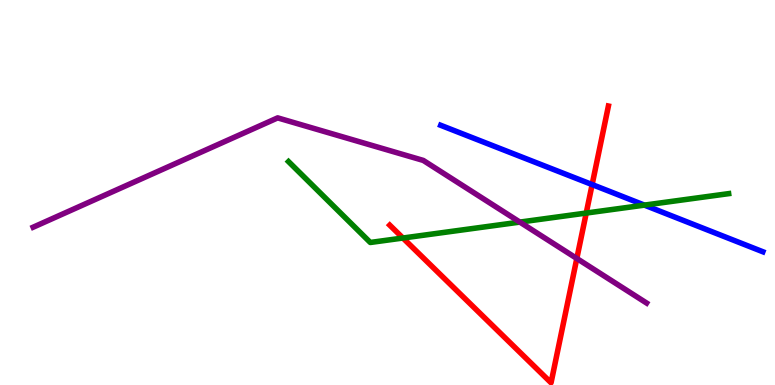[{'lines': ['blue', 'red'], 'intersections': [{'x': 7.64, 'y': 5.21}]}, {'lines': ['green', 'red'], 'intersections': [{'x': 5.2, 'y': 3.82}, {'x': 7.56, 'y': 4.47}]}, {'lines': ['purple', 'red'], 'intersections': [{'x': 7.44, 'y': 3.29}]}, {'lines': ['blue', 'green'], 'intersections': [{'x': 8.32, 'y': 4.67}]}, {'lines': ['blue', 'purple'], 'intersections': []}, {'lines': ['green', 'purple'], 'intersections': [{'x': 6.71, 'y': 4.23}]}]